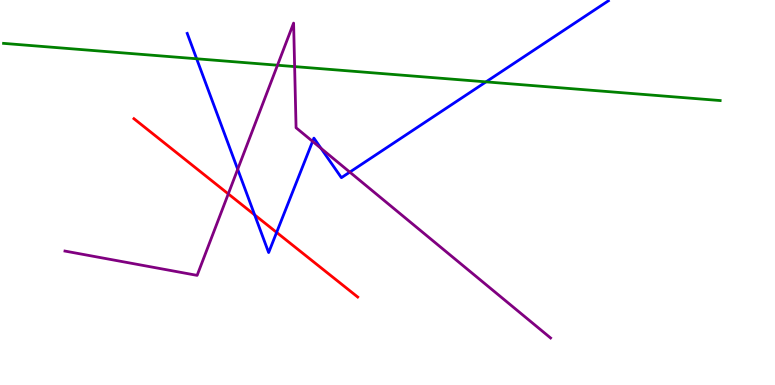[{'lines': ['blue', 'red'], 'intersections': [{'x': 3.29, 'y': 4.42}, {'x': 3.57, 'y': 3.96}]}, {'lines': ['green', 'red'], 'intersections': []}, {'lines': ['purple', 'red'], 'intersections': [{'x': 2.95, 'y': 4.96}]}, {'lines': ['blue', 'green'], 'intersections': [{'x': 2.54, 'y': 8.47}, {'x': 6.27, 'y': 7.87}]}, {'lines': ['blue', 'purple'], 'intersections': [{'x': 3.07, 'y': 5.6}, {'x': 4.03, 'y': 6.33}, {'x': 4.14, 'y': 6.15}, {'x': 4.51, 'y': 5.53}]}, {'lines': ['green', 'purple'], 'intersections': [{'x': 3.58, 'y': 8.31}, {'x': 3.8, 'y': 8.27}]}]